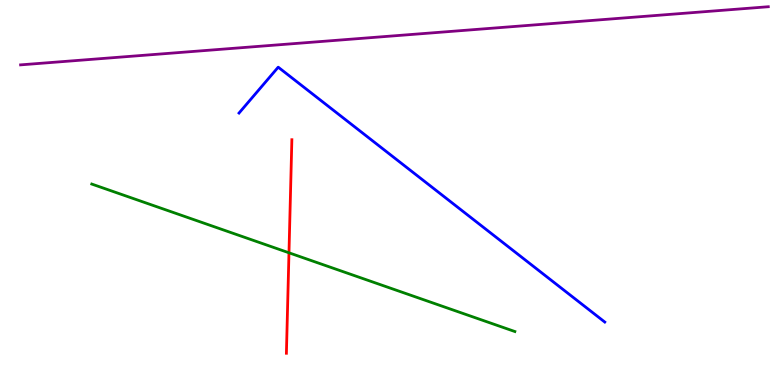[{'lines': ['blue', 'red'], 'intersections': []}, {'lines': ['green', 'red'], 'intersections': [{'x': 3.73, 'y': 3.43}]}, {'lines': ['purple', 'red'], 'intersections': []}, {'lines': ['blue', 'green'], 'intersections': []}, {'lines': ['blue', 'purple'], 'intersections': []}, {'lines': ['green', 'purple'], 'intersections': []}]